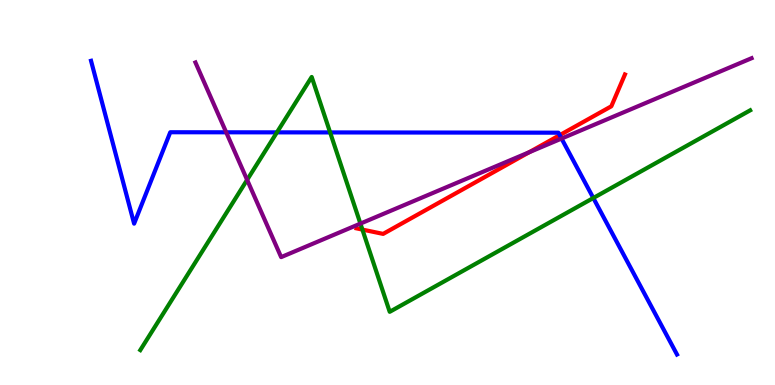[{'lines': ['blue', 'red'], 'intersections': [{'x': 7.22, 'y': 6.49}]}, {'lines': ['green', 'red'], 'intersections': [{'x': 4.68, 'y': 4.04}]}, {'lines': ['purple', 'red'], 'intersections': [{'x': 6.83, 'y': 6.04}]}, {'lines': ['blue', 'green'], 'intersections': [{'x': 3.57, 'y': 6.56}, {'x': 4.26, 'y': 6.56}, {'x': 7.66, 'y': 4.86}]}, {'lines': ['blue', 'purple'], 'intersections': [{'x': 2.92, 'y': 6.56}, {'x': 7.25, 'y': 6.4}]}, {'lines': ['green', 'purple'], 'intersections': [{'x': 3.19, 'y': 5.33}, {'x': 4.65, 'y': 4.19}]}]